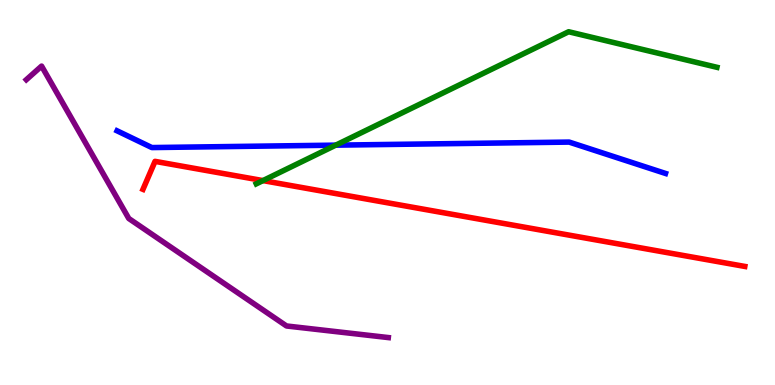[{'lines': ['blue', 'red'], 'intersections': []}, {'lines': ['green', 'red'], 'intersections': [{'x': 3.39, 'y': 5.31}]}, {'lines': ['purple', 'red'], 'intersections': []}, {'lines': ['blue', 'green'], 'intersections': [{'x': 4.33, 'y': 6.23}]}, {'lines': ['blue', 'purple'], 'intersections': []}, {'lines': ['green', 'purple'], 'intersections': []}]